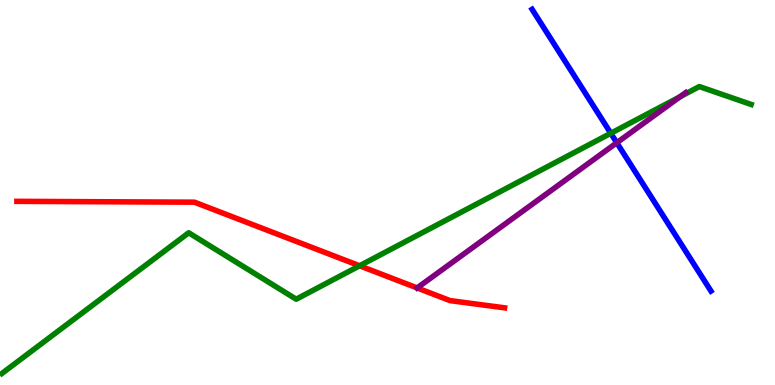[{'lines': ['blue', 'red'], 'intersections': []}, {'lines': ['green', 'red'], 'intersections': [{'x': 4.64, 'y': 3.1}]}, {'lines': ['purple', 'red'], 'intersections': [{'x': 5.38, 'y': 2.52}]}, {'lines': ['blue', 'green'], 'intersections': [{'x': 7.88, 'y': 6.54}]}, {'lines': ['blue', 'purple'], 'intersections': [{'x': 7.96, 'y': 6.29}]}, {'lines': ['green', 'purple'], 'intersections': [{'x': 8.78, 'y': 7.49}]}]